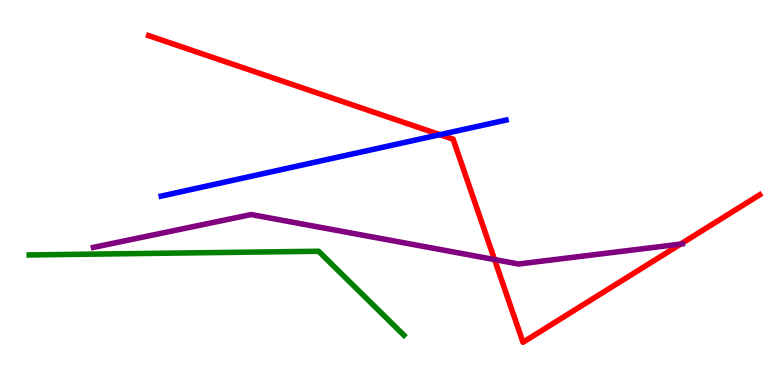[{'lines': ['blue', 'red'], 'intersections': [{'x': 5.68, 'y': 6.5}]}, {'lines': ['green', 'red'], 'intersections': []}, {'lines': ['purple', 'red'], 'intersections': [{'x': 6.38, 'y': 3.26}, {'x': 8.78, 'y': 3.66}]}, {'lines': ['blue', 'green'], 'intersections': []}, {'lines': ['blue', 'purple'], 'intersections': []}, {'lines': ['green', 'purple'], 'intersections': []}]